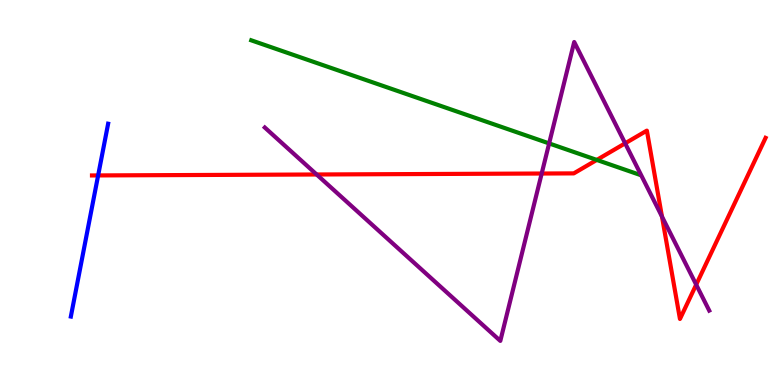[{'lines': ['blue', 'red'], 'intersections': [{'x': 1.27, 'y': 5.44}]}, {'lines': ['green', 'red'], 'intersections': [{'x': 7.7, 'y': 5.85}]}, {'lines': ['purple', 'red'], 'intersections': [{'x': 4.09, 'y': 5.47}, {'x': 6.99, 'y': 5.49}, {'x': 8.07, 'y': 6.28}, {'x': 8.54, 'y': 4.37}, {'x': 8.98, 'y': 2.61}]}, {'lines': ['blue', 'green'], 'intersections': []}, {'lines': ['blue', 'purple'], 'intersections': []}, {'lines': ['green', 'purple'], 'intersections': [{'x': 7.09, 'y': 6.27}]}]